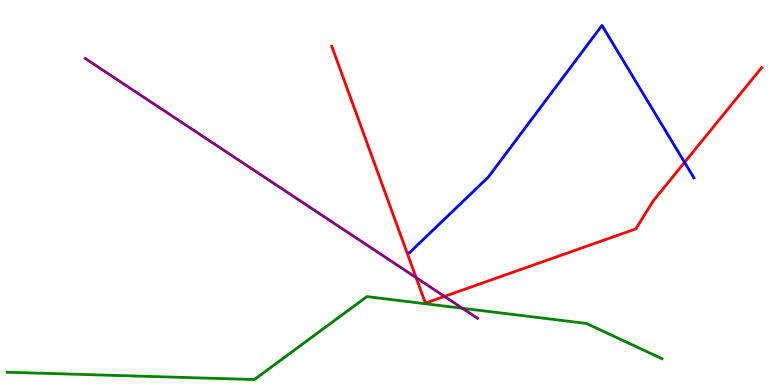[{'lines': ['blue', 'red'], 'intersections': [{'x': 8.83, 'y': 5.78}]}, {'lines': ['green', 'red'], 'intersections': []}, {'lines': ['purple', 'red'], 'intersections': [{'x': 5.37, 'y': 2.79}, {'x': 5.74, 'y': 2.3}]}, {'lines': ['blue', 'green'], 'intersections': []}, {'lines': ['blue', 'purple'], 'intersections': []}, {'lines': ['green', 'purple'], 'intersections': [{'x': 5.97, 'y': 1.99}]}]